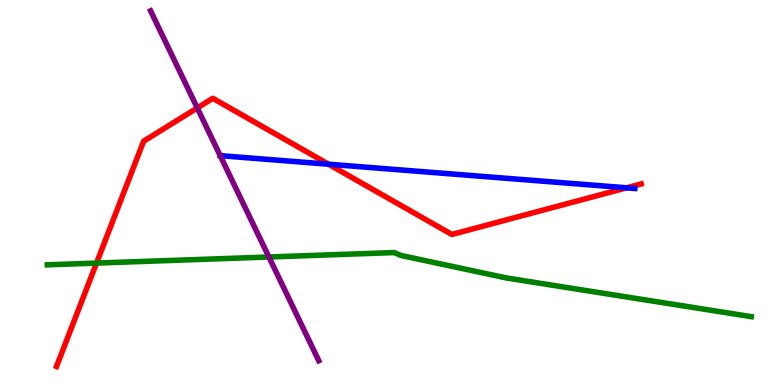[{'lines': ['blue', 'red'], 'intersections': [{'x': 4.24, 'y': 5.73}, {'x': 8.09, 'y': 5.12}]}, {'lines': ['green', 'red'], 'intersections': [{'x': 1.25, 'y': 3.17}]}, {'lines': ['purple', 'red'], 'intersections': [{'x': 2.55, 'y': 7.2}]}, {'lines': ['blue', 'green'], 'intersections': []}, {'lines': ['blue', 'purple'], 'intersections': []}, {'lines': ['green', 'purple'], 'intersections': [{'x': 3.47, 'y': 3.32}]}]